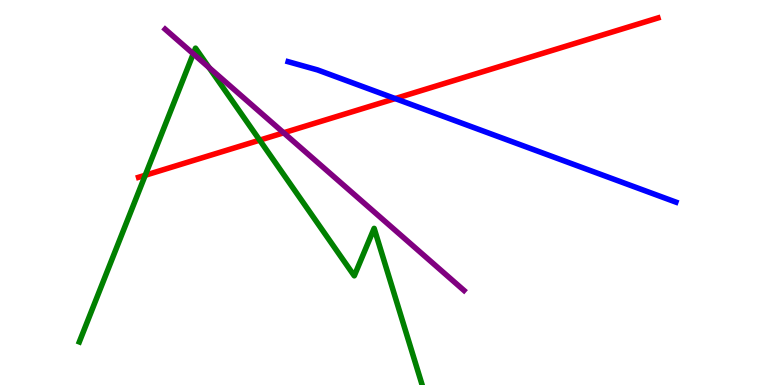[{'lines': ['blue', 'red'], 'intersections': [{'x': 5.1, 'y': 7.44}]}, {'lines': ['green', 'red'], 'intersections': [{'x': 1.87, 'y': 5.45}, {'x': 3.35, 'y': 6.36}]}, {'lines': ['purple', 'red'], 'intersections': [{'x': 3.66, 'y': 6.55}]}, {'lines': ['blue', 'green'], 'intersections': []}, {'lines': ['blue', 'purple'], 'intersections': []}, {'lines': ['green', 'purple'], 'intersections': [{'x': 2.49, 'y': 8.6}, {'x': 2.7, 'y': 8.24}]}]